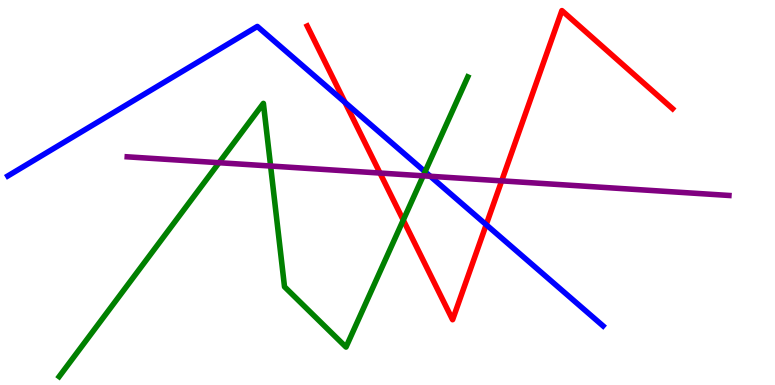[{'lines': ['blue', 'red'], 'intersections': [{'x': 4.45, 'y': 7.34}, {'x': 6.27, 'y': 4.16}]}, {'lines': ['green', 'red'], 'intersections': [{'x': 5.2, 'y': 4.28}]}, {'lines': ['purple', 'red'], 'intersections': [{'x': 4.9, 'y': 5.51}, {'x': 6.47, 'y': 5.3}]}, {'lines': ['blue', 'green'], 'intersections': [{'x': 5.48, 'y': 5.54}]}, {'lines': ['blue', 'purple'], 'intersections': [{'x': 5.55, 'y': 5.42}]}, {'lines': ['green', 'purple'], 'intersections': [{'x': 2.83, 'y': 5.77}, {'x': 3.49, 'y': 5.69}, {'x': 5.46, 'y': 5.43}]}]